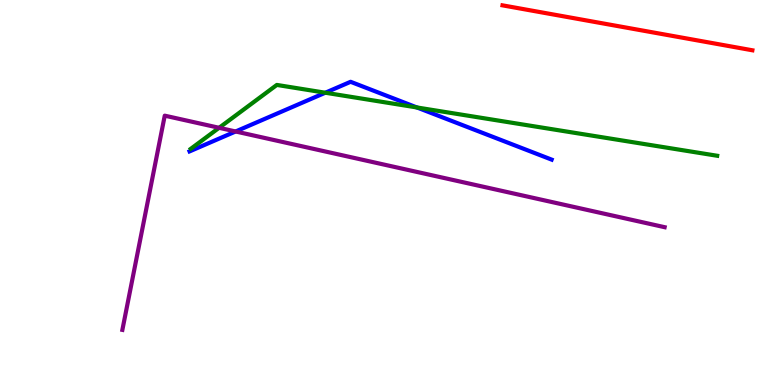[{'lines': ['blue', 'red'], 'intersections': []}, {'lines': ['green', 'red'], 'intersections': []}, {'lines': ['purple', 'red'], 'intersections': []}, {'lines': ['blue', 'green'], 'intersections': [{'x': 4.2, 'y': 7.59}, {'x': 5.38, 'y': 7.21}]}, {'lines': ['blue', 'purple'], 'intersections': [{'x': 3.04, 'y': 6.58}]}, {'lines': ['green', 'purple'], 'intersections': [{'x': 2.83, 'y': 6.68}]}]